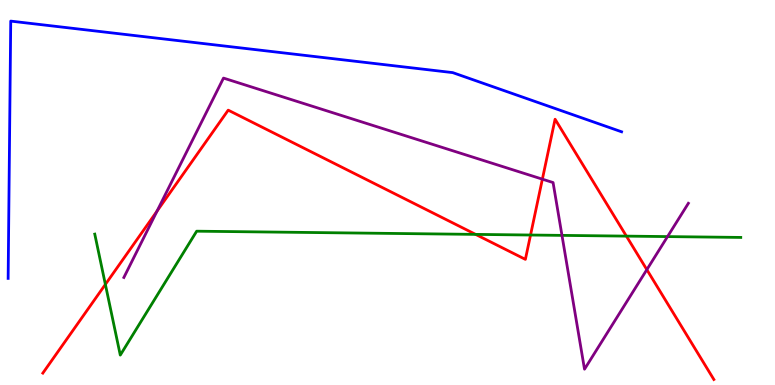[{'lines': ['blue', 'red'], 'intersections': []}, {'lines': ['green', 'red'], 'intersections': [{'x': 1.36, 'y': 2.61}, {'x': 6.14, 'y': 3.91}, {'x': 6.85, 'y': 3.9}, {'x': 8.08, 'y': 3.87}]}, {'lines': ['purple', 'red'], 'intersections': [{'x': 2.03, 'y': 4.51}, {'x': 7.0, 'y': 5.35}, {'x': 8.35, 'y': 3.0}]}, {'lines': ['blue', 'green'], 'intersections': []}, {'lines': ['blue', 'purple'], 'intersections': []}, {'lines': ['green', 'purple'], 'intersections': [{'x': 7.25, 'y': 3.89}, {'x': 8.61, 'y': 3.85}]}]